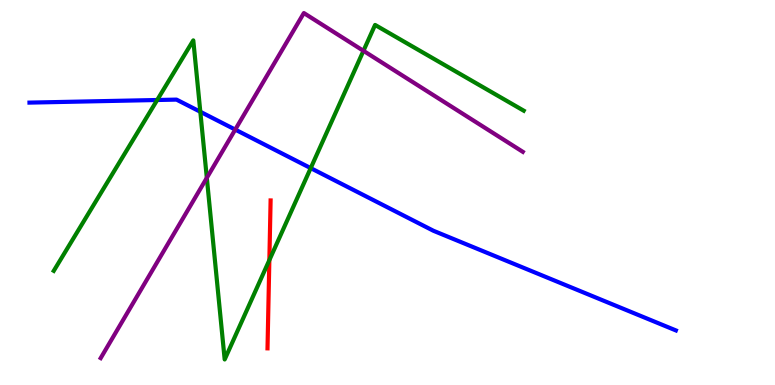[{'lines': ['blue', 'red'], 'intersections': []}, {'lines': ['green', 'red'], 'intersections': [{'x': 3.48, 'y': 3.24}]}, {'lines': ['purple', 'red'], 'intersections': []}, {'lines': ['blue', 'green'], 'intersections': [{'x': 2.03, 'y': 7.4}, {'x': 2.58, 'y': 7.1}, {'x': 4.01, 'y': 5.63}]}, {'lines': ['blue', 'purple'], 'intersections': [{'x': 3.04, 'y': 6.63}]}, {'lines': ['green', 'purple'], 'intersections': [{'x': 2.67, 'y': 5.38}, {'x': 4.69, 'y': 8.68}]}]